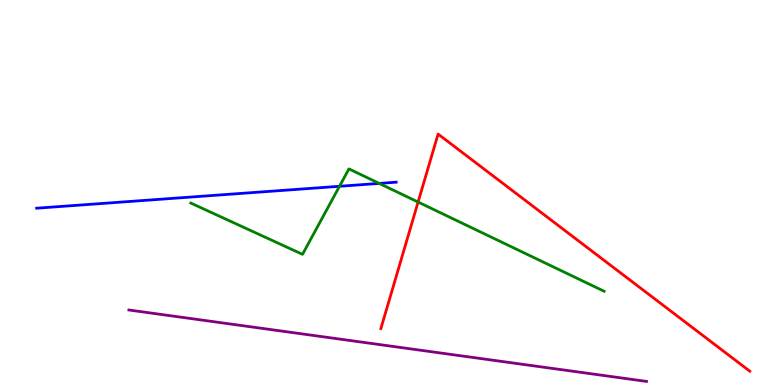[{'lines': ['blue', 'red'], 'intersections': []}, {'lines': ['green', 'red'], 'intersections': [{'x': 5.39, 'y': 4.75}]}, {'lines': ['purple', 'red'], 'intersections': []}, {'lines': ['blue', 'green'], 'intersections': [{'x': 4.38, 'y': 5.16}, {'x': 4.89, 'y': 5.24}]}, {'lines': ['blue', 'purple'], 'intersections': []}, {'lines': ['green', 'purple'], 'intersections': []}]